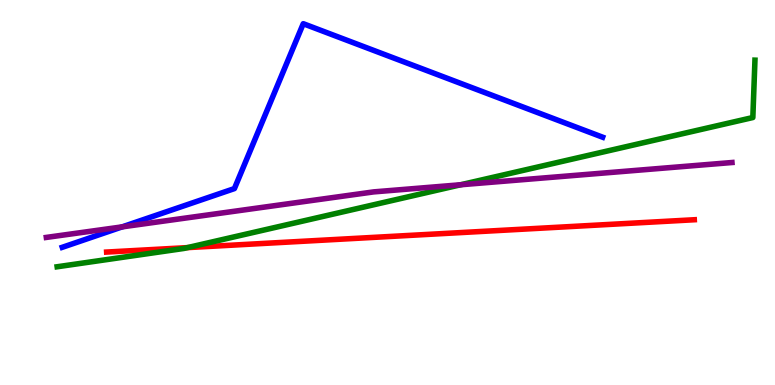[{'lines': ['blue', 'red'], 'intersections': []}, {'lines': ['green', 'red'], 'intersections': [{'x': 2.42, 'y': 3.57}]}, {'lines': ['purple', 'red'], 'intersections': []}, {'lines': ['blue', 'green'], 'intersections': []}, {'lines': ['blue', 'purple'], 'intersections': [{'x': 1.58, 'y': 4.11}]}, {'lines': ['green', 'purple'], 'intersections': [{'x': 5.94, 'y': 5.2}]}]